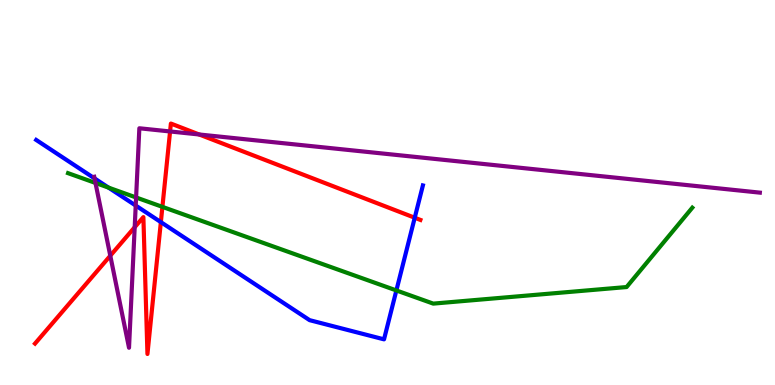[{'lines': ['blue', 'red'], 'intersections': [{'x': 2.08, 'y': 4.23}, {'x': 5.35, 'y': 4.34}]}, {'lines': ['green', 'red'], 'intersections': [{'x': 2.1, 'y': 4.63}]}, {'lines': ['purple', 'red'], 'intersections': [{'x': 1.42, 'y': 3.36}, {'x': 1.74, 'y': 4.1}, {'x': 2.19, 'y': 6.59}, {'x': 2.57, 'y': 6.51}]}, {'lines': ['blue', 'green'], 'intersections': [{'x': 1.4, 'y': 5.13}, {'x': 5.11, 'y': 2.46}]}, {'lines': ['blue', 'purple'], 'intersections': [{'x': 1.22, 'y': 5.37}, {'x': 1.75, 'y': 4.66}]}, {'lines': ['green', 'purple'], 'intersections': [{'x': 1.23, 'y': 5.25}, {'x': 1.76, 'y': 4.87}]}]